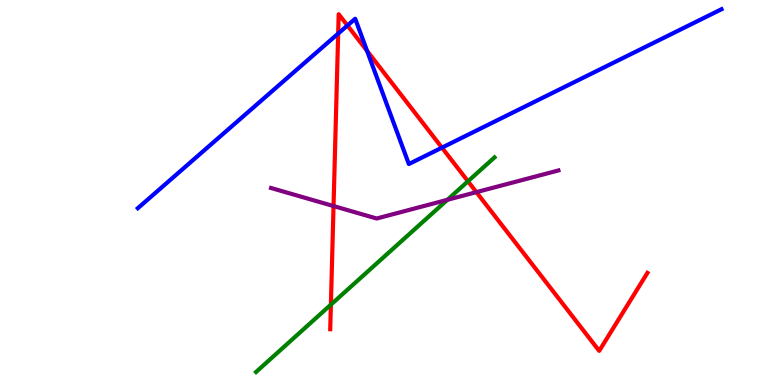[{'lines': ['blue', 'red'], 'intersections': [{'x': 4.36, 'y': 9.13}, {'x': 4.48, 'y': 9.34}, {'x': 4.74, 'y': 8.68}, {'x': 5.7, 'y': 6.16}]}, {'lines': ['green', 'red'], 'intersections': [{'x': 4.27, 'y': 2.09}, {'x': 6.04, 'y': 5.29}]}, {'lines': ['purple', 'red'], 'intersections': [{'x': 4.3, 'y': 4.65}, {'x': 6.15, 'y': 5.01}]}, {'lines': ['blue', 'green'], 'intersections': []}, {'lines': ['blue', 'purple'], 'intersections': []}, {'lines': ['green', 'purple'], 'intersections': [{'x': 5.77, 'y': 4.81}]}]